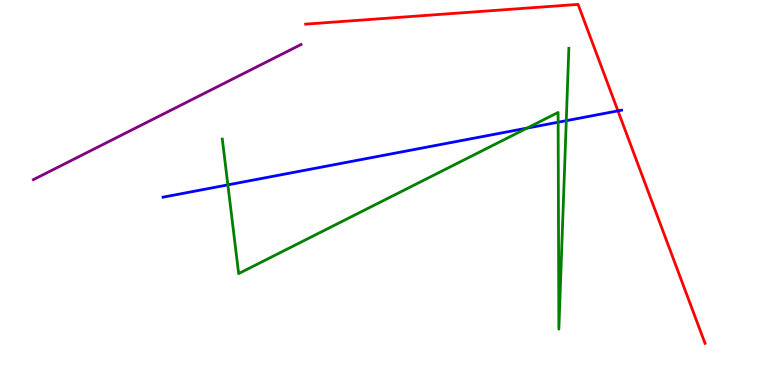[{'lines': ['blue', 'red'], 'intersections': [{'x': 7.97, 'y': 7.12}]}, {'lines': ['green', 'red'], 'intersections': []}, {'lines': ['purple', 'red'], 'intersections': []}, {'lines': ['blue', 'green'], 'intersections': [{'x': 2.94, 'y': 5.2}, {'x': 6.8, 'y': 6.67}, {'x': 7.2, 'y': 6.83}, {'x': 7.31, 'y': 6.87}]}, {'lines': ['blue', 'purple'], 'intersections': []}, {'lines': ['green', 'purple'], 'intersections': []}]